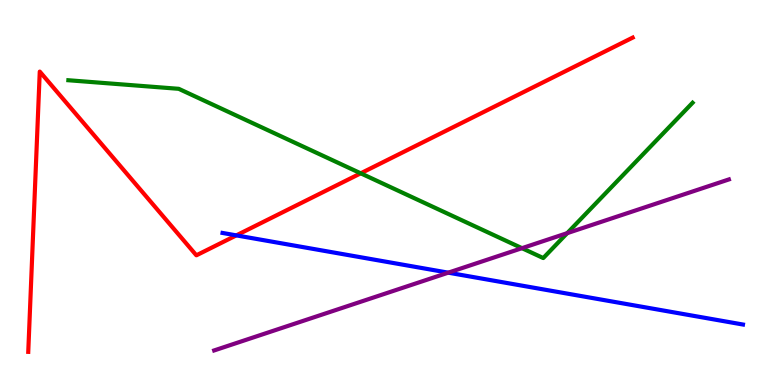[{'lines': ['blue', 'red'], 'intersections': [{'x': 3.05, 'y': 3.89}]}, {'lines': ['green', 'red'], 'intersections': [{'x': 4.65, 'y': 5.5}]}, {'lines': ['purple', 'red'], 'intersections': []}, {'lines': ['blue', 'green'], 'intersections': []}, {'lines': ['blue', 'purple'], 'intersections': [{'x': 5.78, 'y': 2.92}]}, {'lines': ['green', 'purple'], 'intersections': [{'x': 6.74, 'y': 3.55}, {'x': 7.32, 'y': 3.94}]}]